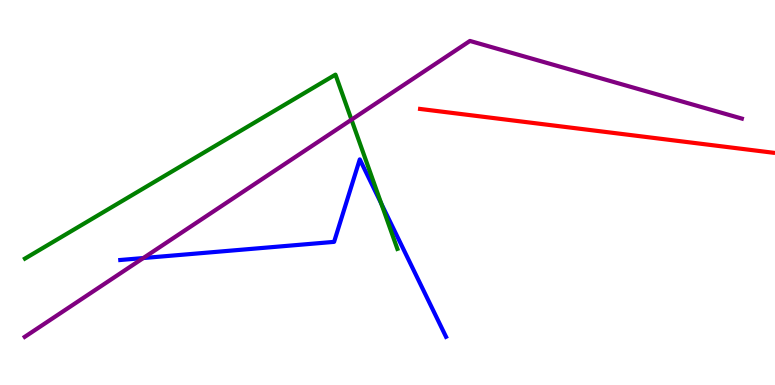[{'lines': ['blue', 'red'], 'intersections': []}, {'lines': ['green', 'red'], 'intersections': []}, {'lines': ['purple', 'red'], 'intersections': []}, {'lines': ['blue', 'green'], 'intersections': [{'x': 4.92, 'y': 4.71}]}, {'lines': ['blue', 'purple'], 'intersections': [{'x': 1.85, 'y': 3.3}]}, {'lines': ['green', 'purple'], 'intersections': [{'x': 4.54, 'y': 6.89}]}]